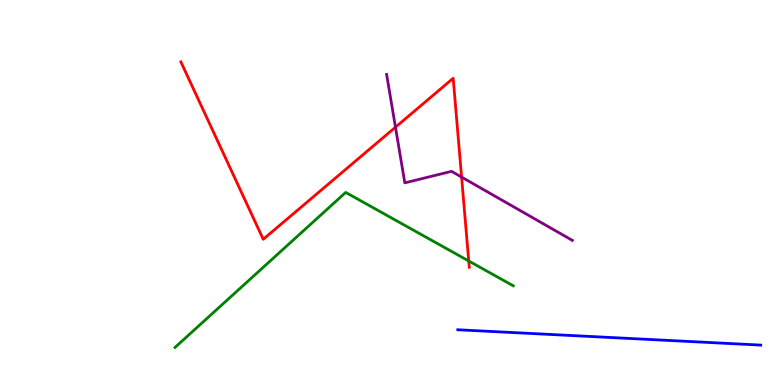[{'lines': ['blue', 'red'], 'intersections': []}, {'lines': ['green', 'red'], 'intersections': [{'x': 6.05, 'y': 3.22}]}, {'lines': ['purple', 'red'], 'intersections': [{'x': 5.1, 'y': 6.7}, {'x': 5.96, 'y': 5.4}]}, {'lines': ['blue', 'green'], 'intersections': []}, {'lines': ['blue', 'purple'], 'intersections': []}, {'lines': ['green', 'purple'], 'intersections': []}]